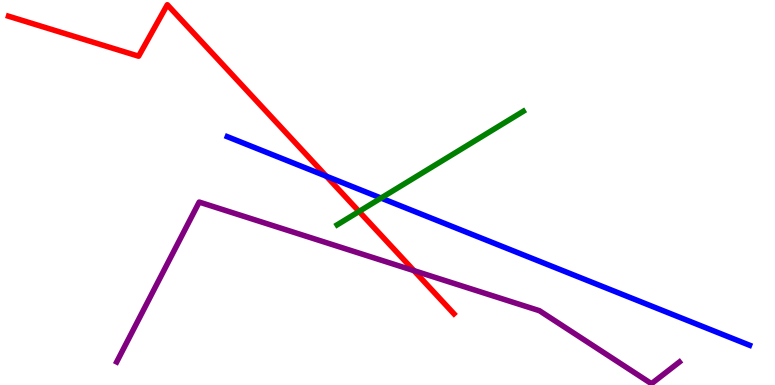[{'lines': ['blue', 'red'], 'intersections': [{'x': 4.21, 'y': 5.42}]}, {'lines': ['green', 'red'], 'intersections': [{'x': 4.63, 'y': 4.51}]}, {'lines': ['purple', 'red'], 'intersections': [{'x': 5.34, 'y': 2.97}]}, {'lines': ['blue', 'green'], 'intersections': [{'x': 4.92, 'y': 4.86}]}, {'lines': ['blue', 'purple'], 'intersections': []}, {'lines': ['green', 'purple'], 'intersections': []}]